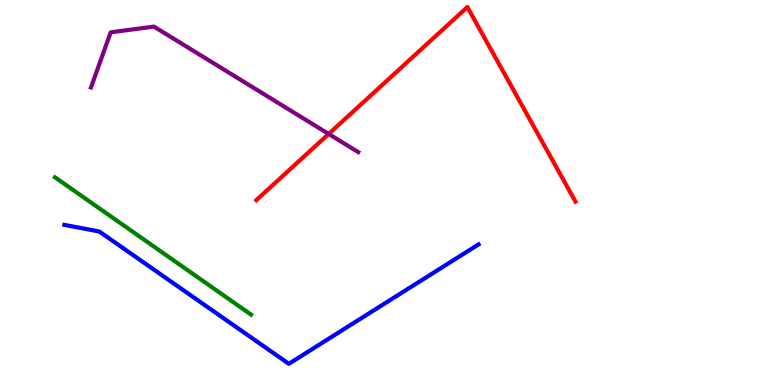[{'lines': ['blue', 'red'], 'intersections': []}, {'lines': ['green', 'red'], 'intersections': []}, {'lines': ['purple', 'red'], 'intersections': [{'x': 4.24, 'y': 6.52}]}, {'lines': ['blue', 'green'], 'intersections': []}, {'lines': ['blue', 'purple'], 'intersections': []}, {'lines': ['green', 'purple'], 'intersections': []}]